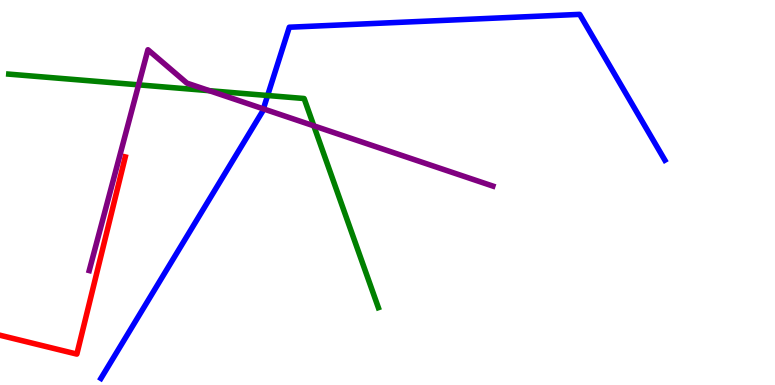[{'lines': ['blue', 'red'], 'intersections': []}, {'lines': ['green', 'red'], 'intersections': []}, {'lines': ['purple', 'red'], 'intersections': []}, {'lines': ['blue', 'green'], 'intersections': [{'x': 3.45, 'y': 7.52}]}, {'lines': ['blue', 'purple'], 'intersections': [{'x': 3.4, 'y': 7.17}]}, {'lines': ['green', 'purple'], 'intersections': [{'x': 1.79, 'y': 7.8}, {'x': 2.7, 'y': 7.64}, {'x': 4.05, 'y': 6.73}]}]